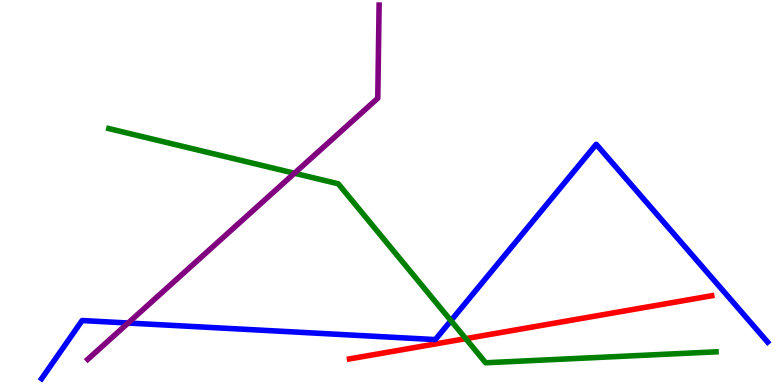[{'lines': ['blue', 'red'], 'intersections': []}, {'lines': ['green', 'red'], 'intersections': [{'x': 6.01, 'y': 1.2}]}, {'lines': ['purple', 'red'], 'intersections': []}, {'lines': ['blue', 'green'], 'intersections': [{'x': 5.82, 'y': 1.67}]}, {'lines': ['blue', 'purple'], 'intersections': [{'x': 1.65, 'y': 1.61}]}, {'lines': ['green', 'purple'], 'intersections': [{'x': 3.8, 'y': 5.5}]}]